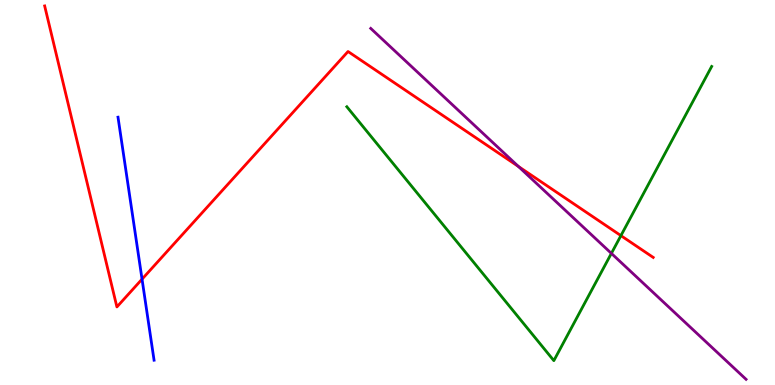[{'lines': ['blue', 'red'], 'intersections': [{'x': 1.83, 'y': 2.75}]}, {'lines': ['green', 'red'], 'intersections': [{'x': 8.01, 'y': 3.88}]}, {'lines': ['purple', 'red'], 'intersections': [{'x': 6.69, 'y': 5.68}]}, {'lines': ['blue', 'green'], 'intersections': []}, {'lines': ['blue', 'purple'], 'intersections': []}, {'lines': ['green', 'purple'], 'intersections': [{'x': 7.89, 'y': 3.42}]}]